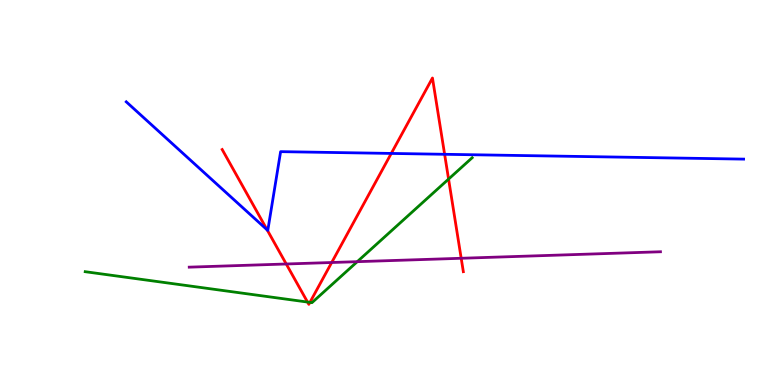[{'lines': ['blue', 'red'], 'intersections': [{'x': 3.45, 'y': 4.03}, {'x': 5.05, 'y': 6.01}, {'x': 5.74, 'y': 5.99}]}, {'lines': ['green', 'red'], 'intersections': [{'x': 3.97, 'y': 2.15}, {'x': 4.0, 'y': 2.15}, {'x': 5.79, 'y': 5.35}]}, {'lines': ['purple', 'red'], 'intersections': [{'x': 3.69, 'y': 3.14}, {'x': 4.28, 'y': 3.18}, {'x': 5.95, 'y': 3.29}]}, {'lines': ['blue', 'green'], 'intersections': []}, {'lines': ['blue', 'purple'], 'intersections': []}, {'lines': ['green', 'purple'], 'intersections': [{'x': 4.61, 'y': 3.2}]}]